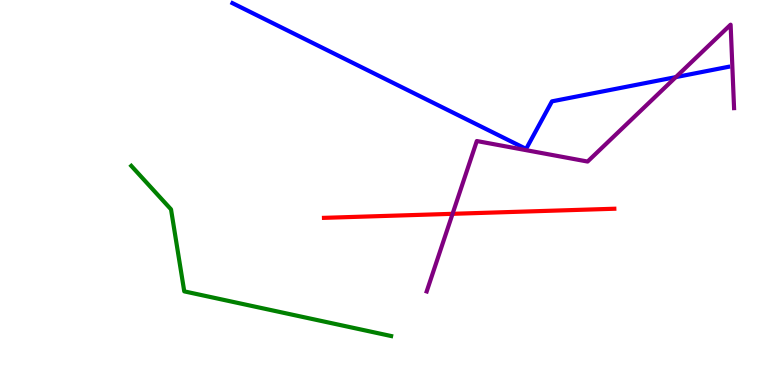[{'lines': ['blue', 'red'], 'intersections': []}, {'lines': ['green', 'red'], 'intersections': []}, {'lines': ['purple', 'red'], 'intersections': [{'x': 5.84, 'y': 4.45}]}, {'lines': ['blue', 'green'], 'intersections': []}, {'lines': ['blue', 'purple'], 'intersections': [{'x': 8.72, 'y': 8.0}]}, {'lines': ['green', 'purple'], 'intersections': []}]